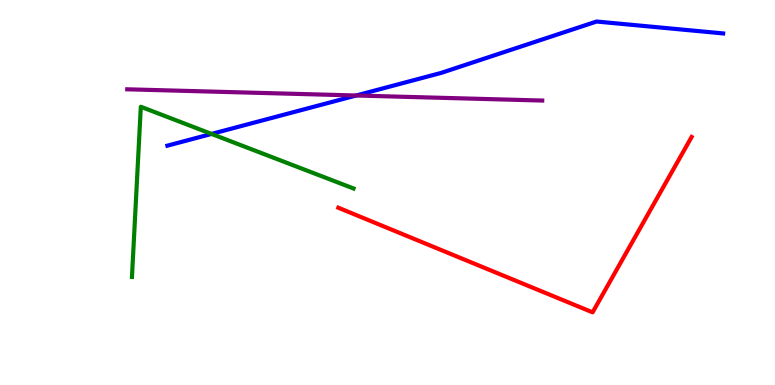[{'lines': ['blue', 'red'], 'intersections': []}, {'lines': ['green', 'red'], 'intersections': []}, {'lines': ['purple', 'red'], 'intersections': []}, {'lines': ['blue', 'green'], 'intersections': [{'x': 2.73, 'y': 6.52}]}, {'lines': ['blue', 'purple'], 'intersections': [{'x': 4.6, 'y': 7.52}]}, {'lines': ['green', 'purple'], 'intersections': []}]